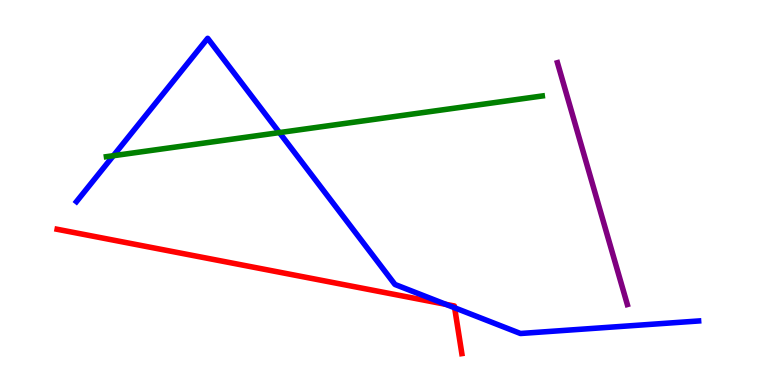[{'lines': ['blue', 'red'], 'intersections': [{'x': 5.75, 'y': 2.09}, {'x': 5.87, 'y': 2.01}]}, {'lines': ['green', 'red'], 'intersections': []}, {'lines': ['purple', 'red'], 'intersections': []}, {'lines': ['blue', 'green'], 'intersections': [{'x': 1.46, 'y': 5.96}, {'x': 3.61, 'y': 6.56}]}, {'lines': ['blue', 'purple'], 'intersections': []}, {'lines': ['green', 'purple'], 'intersections': []}]